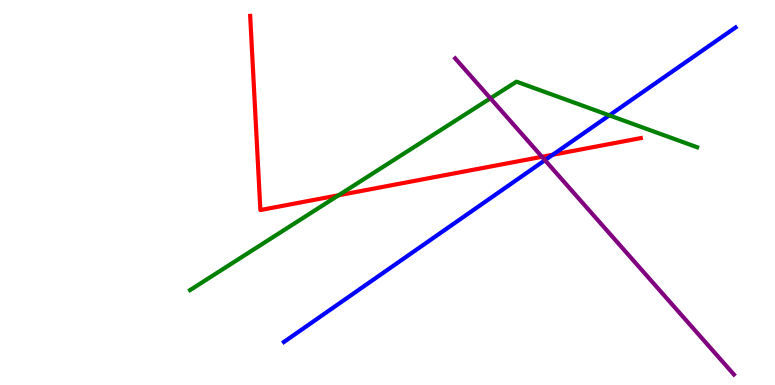[{'lines': ['blue', 'red'], 'intersections': [{'x': 7.13, 'y': 5.98}]}, {'lines': ['green', 'red'], 'intersections': [{'x': 4.37, 'y': 4.93}]}, {'lines': ['purple', 'red'], 'intersections': [{'x': 6.99, 'y': 5.93}]}, {'lines': ['blue', 'green'], 'intersections': [{'x': 7.86, 'y': 7.0}]}, {'lines': ['blue', 'purple'], 'intersections': [{'x': 7.03, 'y': 5.84}]}, {'lines': ['green', 'purple'], 'intersections': [{'x': 6.33, 'y': 7.45}]}]